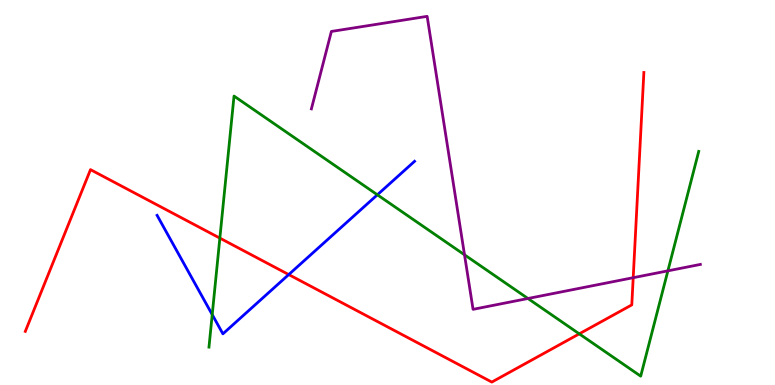[{'lines': ['blue', 'red'], 'intersections': [{'x': 3.73, 'y': 2.87}]}, {'lines': ['green', 'red'], 'intersections': [{'x': 2.84, 'y': 3.82}, {'x': 7.47, 'y': 1.33}]}, {'lines': ['purple', 'red'], 'intersections': [{'x': 8.17, 'y': 2.79}]}, {'lines': ['blue', 'green'], 'intersections': [{'x': 2.74, 'y': 1.83}, {'x': 4.87, 'y': 4.94}]}, {'lines': ['blue', 'purple'], 'intersections': []}, {'lines': ['green', 'purple'], 'intersections': [{'x': 5.99, 'y': 3.38}, {'x': 6.81, 'y': 2.25}, {'x': 8.62, 'y': 2.97}]}]